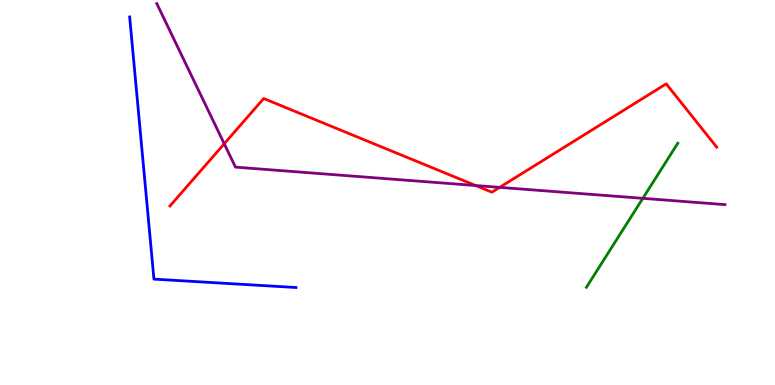[{'lines': ['blue', 'red'], 'intersections': []}, {'lines': ['green', 'red'], 'intersections': []}, {'lines': ['purple', 'red'], 'intersections': [{'x': 2.89, 'y': 6.27}, {'x': 6.14, 'y': 5.18}, {'x': 6.45, 'y': 5.13}]}, {'lines': ['blue', 'green'], 'intersections': []}, {'lines': ['blue', 'purple'], 'intersections': []}, {'lines': ['green', 'purple'], 'intersections': [{'x': 8.29, 'y': 4.85}]}]